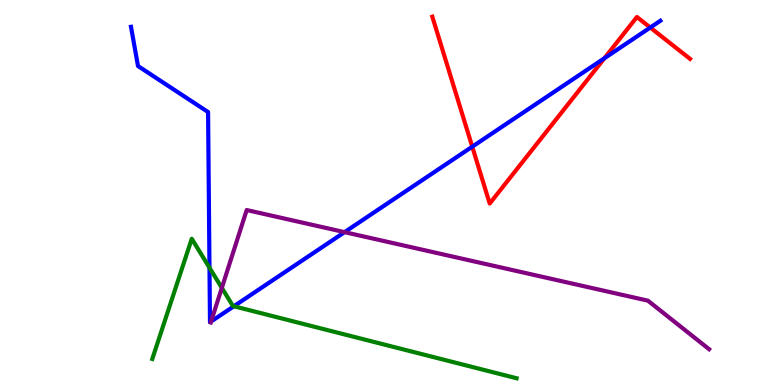[{'lines': ['blue', 'red'], 'intersections': [{'x': 6.09, 'y': 6.19}, {'x': 7.8, 'y': 8.49}, {'x': 8.39, 'y': 9.28}]}, {'lines': ['green', 'red'], 'intersections': []}, {'lines': ['purple', 'red'], 'intersections': []}, {'lines': ['blue', 'green'], 'intersections': [{'x': 2.7, 'y': 3.05}, {'x': 3.02, 'y': 2.05}]}, {'lines': ['blue', 'purple'], 'intersections': [{'x': 2.72, 'y': 1.65}, {'x': 4.45, 'y': 3.97}]}, {'lines': ['green', 'purple'], 'intersections': [{'x': 2.86, 'y': 2.52}]}]